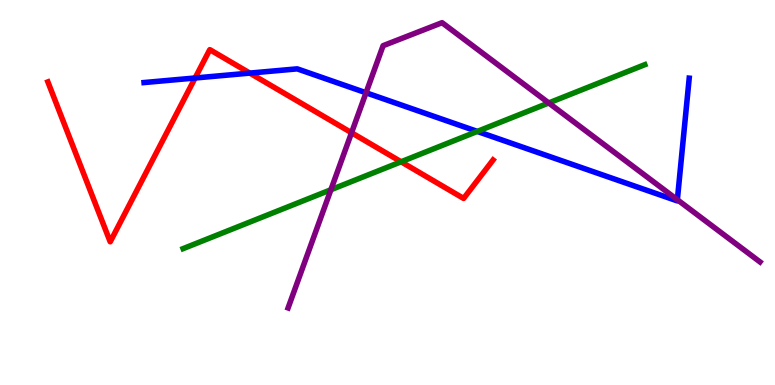[{'lines': ['blue', 'red'], 'intersections': [{'x': 2.52, 'y': 7.97}, {'x': 3.22, 'y': 8.1}]}, {'lines': ['green', 'red'], 'intersections': [{'x': 5.18, 'y': 5.8}]}, {'lines': ['purple', 'red'], 'intersections': [{'x': 4.54, 'y': 6.55}]}, {'lines': ['blue', 'green'], 'intersections': [{'x': 6.16, 'y': 6.59}]}, {'lines': ['blue', 'purple'], 'intersections': [{'x': 4.72, 'y': 7.59}, {'x': 8.74, 'y': 4.81}]}, {'lines': ['green', 'purple'], 'intersections': [{'x': 4.27, 'y': 5.07}, {'x': 7.08, 'y': 7.33}]}]